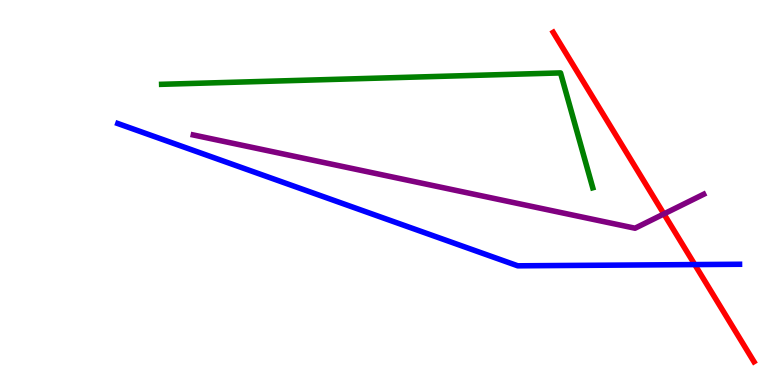[{'lines': ['blue', 'red'], 'intersections': [{'x': 8.96, 'y': 3.13}]}, {'lines': ['green', 'red'], 'intersections': []}, {'lines': ['purple', 'red'], 'intersections': [{'x': 8.57, 'y': 4.44}]}, {'lines': ['blue', 'green'], 'intersections': []}, {'lines': ['blue', 'purple'], 'intersections': []}, {'lines': ['green', 'purple'], 'intersections': []}]